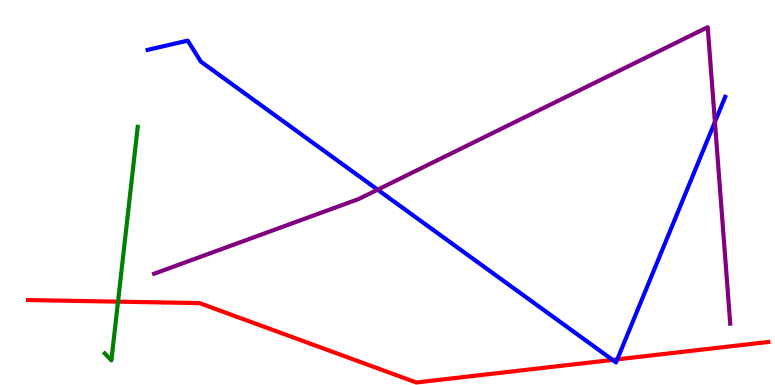[{'lines': ['blue', 'red'], 'intersections': [{'x': 7.9, 'y': 0.652}, {'x': 7.97, 'y': 0.666}]}, {'lines': ['green', 'red'], 'intersections': [{'x': 1.52, 'y': 2.16}]}, {'lines': ['purple', 'red'], 'intersections': []}, {'lines': ['blue', 'green'], 'intersections': []}, {'lines': ['blue', 'purple'], 'intersections': [{'x': 4.87, 'y': 5.07}, {'x': 9.22, 'y': 6.83}]}, {'lines': ['green', 'purple'], 'intersections': []}]